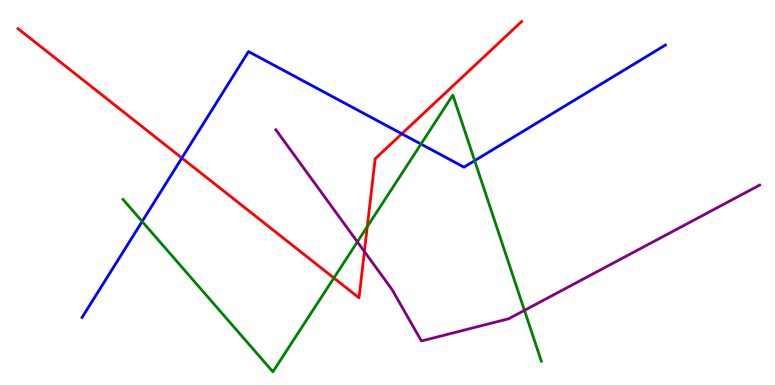[{'lines': ['blue', 'red'], 'intersections': [{'x': 2.35, 'y': 5.9}, {'x': 5.18, 'y': 6.52}]}, {'lines': ['green', 'red'], 'intersections': [{'x': 4.31, 'y': 2.78}, {'x': 4.74, 'y': 4.11}]}, {'lines': ['purple', 'red'], 'intersections': [{'x': 4.7, 'y': 3.47}]}, {'lines': ['blue', 'green'], 'intersections': [{'x': 1.83, 'y': 4.25}, {'x': 5.43, 'y': 6.26}, {'x': 6.12, 'y': 5.83}]}, {'lines': ['blue', 'purple'], 'intersections': []}, {'lines': ['green', 'purple'], 'intersections': [{'x': 4.61, 'y': 3.72}, {'x': 6.77, 'y': 1.94}]}]